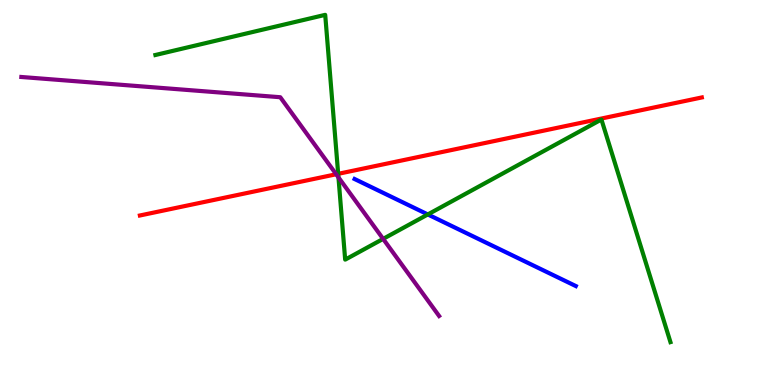[{'lines': ['blue', 'red'], 'intersections': []}, {'lines': ['green', 'red'], 'intersections': [{'x': 4.36, 'y': 5.48}]}, {'lines': ['purple', 'red'], 'intersections': [{'x': 4.34, 'y': 5.47}]}, {'lines': ['blue', 'green'], 'intersections': [{'x': 5.52, 'y': 4.43}]}, {'lines': ['blue', 'purple'], 'intersections': []}, {'lines': ['green', 'purple'], 'intersections': [{'x': 4.37, 'y': 5.39}, {'x': 4.94, 'y': 3.8}]}]